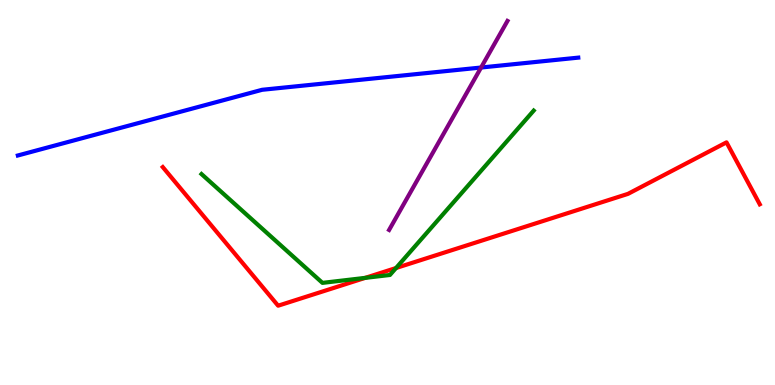[{'lines': ['blue', 'red'], 'intersections': []}, {'lines': ['green', 'red'], 'intersections': [{'x': 4.71, 'y': 2.78}, {'x': 5.11, 'y': 3.04}]}, {'lines': ['purple', 'red'], 'intersections': []}, {'lines': ['blue', 'green'], 'intersections': []}, {'lines': ['blue', 'purple'], 'intersections': [{'x': 6.21, 'y': 8.25}]}, {'lines': ['green', 'purple'], 'intersections': []}]